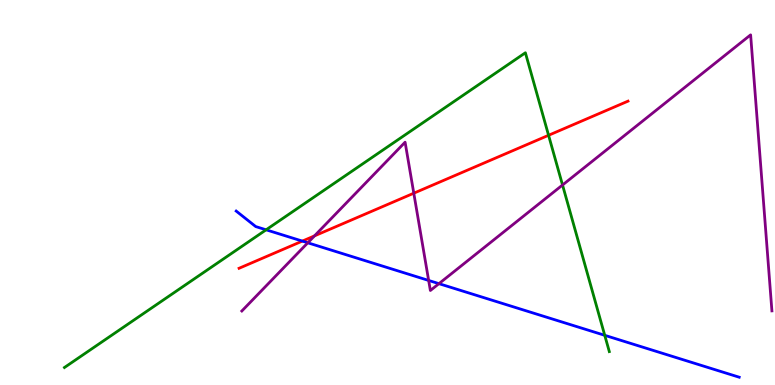[{'lines': ['blue', 'red'], 'intersections': [{'x': 3.9, 'y': 3.74}]}, {'lines': ['green', 'red'], 'intersections': [{'x': 7.08, 'y': 6.49}]}, {'lines': ['purple', 'red'], 'intersections': [{'x': 4.06, 'y': 3.87}, {'x': 5.34, 'y': 4.98}]}, {'lines': ['blue', 'green'], 'intersections': [{'x': 3.43, 'y': 4.03}, {'x': 7.8, 'y': 1.29}]}, {'lines': ['blue', 'purple'], 'intersections': [{'x': 3.97, 'y': 3.69}, {'x': 5.53, 'y': 2.72}, {'x': 5.66, 'y': 2.63}]}, {'lines': ['green', 'purple'], 'intersections': [{'x': 7.26, 'y': 5.19}]}]